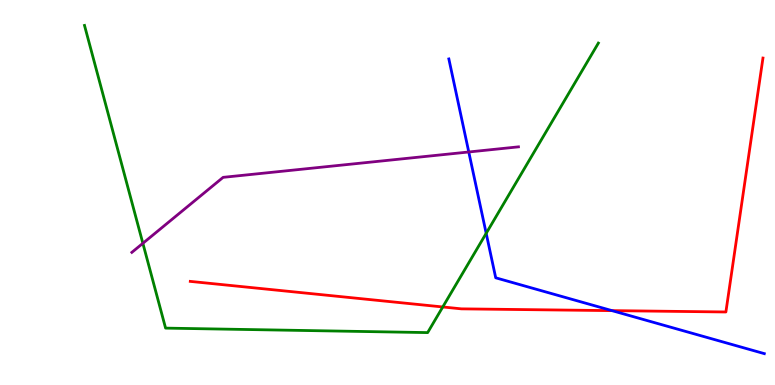[{'lines': ['blue', 'red'], 'intersections': [{'x': 7.9, 'y': 1.93}]}, {'lines': ['green', 'red'], 'intersections': [{'x': 5.71, 'y': 2.03}]}, {'lines': ['purple', 'red'], 'intersections': []}, {'lines': ['blue', 'green'], 'intersections': [{'x': 6.27, 'y': 3.94}]}, {'lines': ['blue', 'purple'], 'intersections': [{'x': 6.05, 'y': 6.05}]}, {'lines': ['green', 'purple'], 'intersections': [{'x': 1.84, 'y': 3.68}]}]